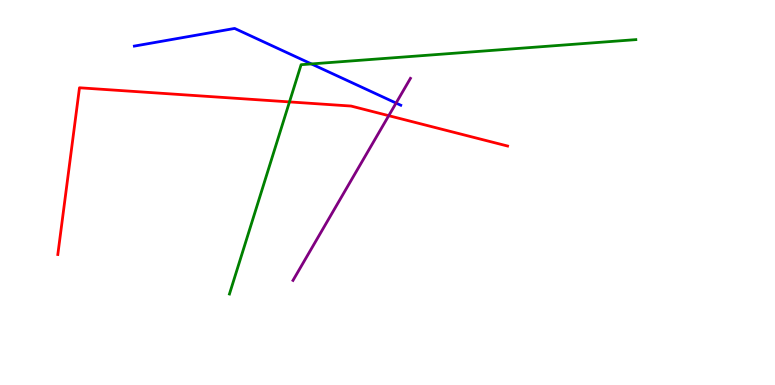[{'lines': ['blue', 'red'], 'intersections': []}, {'lines': ['green', 'red'], 'intersections': [{'x': 3.74, 'y': 7.35}]}, {'lines': ['purple', 'red'], 'intersections': [{'x': 5.02, 'y': 7.0}]}, {'lines': ['blue', 'green'], 'intersections': [{'x': 4.02, 'y': 8.34}]}, {'lines': ['blue', 'purple'], 'intersections': [{'x': 5.11, 'y': 7.32}]}, {'lines': ['green', 'purple'], 'intersections': []}]